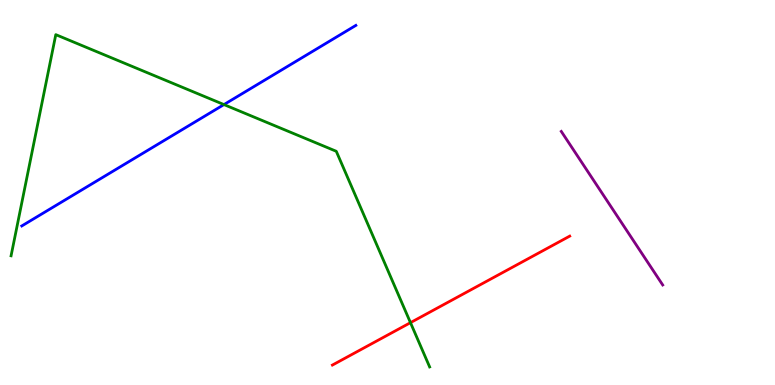[{'lines': ['blue', 'red'], 'intersections': []}, {'lines': ['green', 'red'], 'intersections': [{'x': 5.3, 'y': 1.62}]}, {'lines': ['purple', 'red'], 'intersections': []}, {'lines': ['blue', 'green'], 'intersections': [{'x': 2.89, 'y': 7.28}]}, {'lines': ['blue', 'purple'], 'intersections': []}, {'lines': ['green', 'purple'], 'intersections': []}]